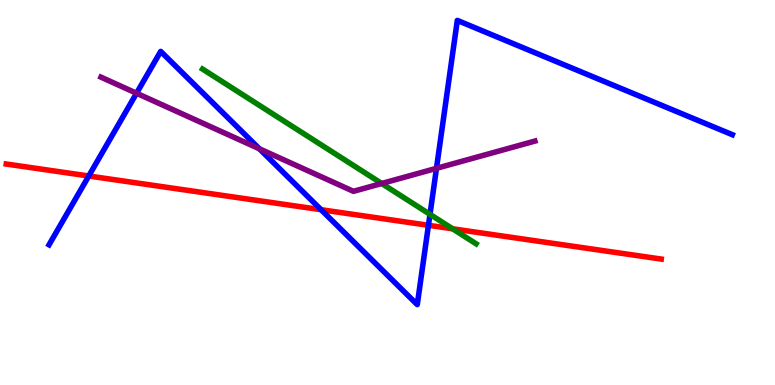[{'lines': ['blue', 'red'], 'intersections': [{'x': 1.15, 'y': 5.43}, {'x': 4.14, 'y': 4.55}, {'x': 5.53, 'y': 4.15}]}, {'lines': ['green', 'red'], 'intersections': [{'x': 5.84, 'y': 4.06}]}, {'lines': ['purple', 'red'], 'intersections': []}, {'lines': ['blue', 'green'], 'intersections': [{'x': 5.55, 'y': 4.43}]}, {'lines': ['blue', 'purple'], 'intersections': [{'x': 1.76, 'y': 7.58}, {'x': 3.35, 'y': 6.14}, {'x': 5.63, 'y': 5.63}]}, {'lines': ['green', 'purple'], 'intersections': [{'x': 4.93, 'y': 5.23}]}]